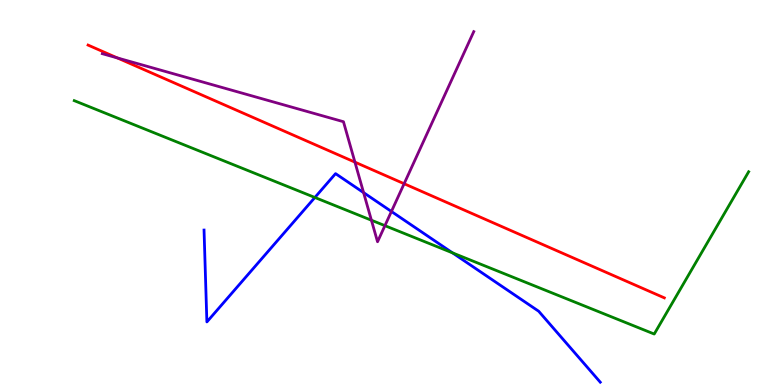[{'lines': ['blue', 'red'], 'intersections': []}, {'lines': ['green', 'red'], 'intersections': []}, {'lines': ['purple', 'red'], 'intersections': [{'x': 1.51, 'y': 8.5}, {'x': 4.58, 'y': 5.79}, {'x': 5.21, 'y': 5.23}]}, {'lines': ['blue', 'green'], 'intersections': [{'x': 4.06, 'y': 4.87}, {'x': 5.84, 'y': 3.43}]}, {'lines': ['blue', 'purple'], 'intersections': [{'x': 4.69, 'y': 5.0}, {'x': 5.05, 'y': 4.51}]}, {'lines': ['green', 'purple'], 'intersections': [{'x': 4.79, 'y': 4.28}, {'x': 4.97, 'y': 4.14}]}]